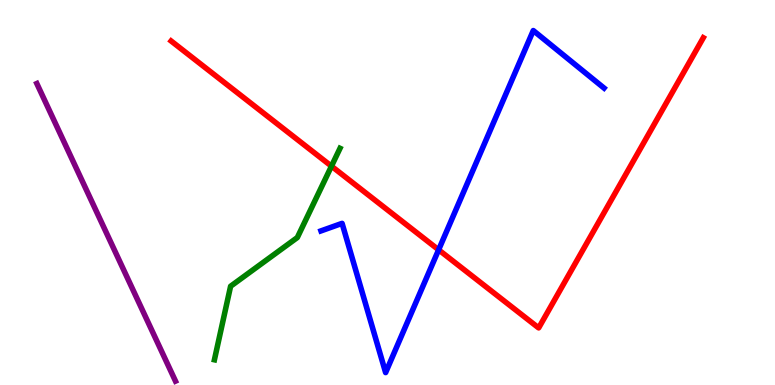[{'lines': ['blue', 'red'], 'intersections': [{'x': 5.66, 'y': 3.51}]}, {'lines': ['green', 'red'], 'intersections': [{'x': 4.28, 'y': 5.68}]}, {'lines': ['purple', 'red'], 'intersections': []}, {'lines': ['blue', 'green'], 'intersections': []}, {'lines': ['blue', 'purple'], 'intersections': []}, {'lines': ['green', 'purple'], 'intersections': []}]